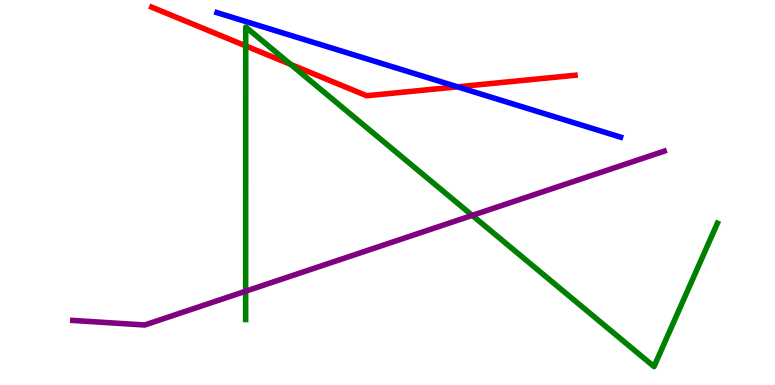[{'lines': ['blue', 'red'], 'intersections': [{'x': 5.9, 'y': 7.74}]}, {'lines': ['green', 'red'], 'intersections': [{'x': 3.17, 'y': 8.81}, {'x': 3.75, 'y': 8.33}]}, {'lines': ['purple', 'red'], 'intersections': []}, {'lines': ['blue', 'green'], 'intersections': []}, {'lines': ['blue', 'purple'], 'intersections': []}, {'lines': ['green', 'purple'], 'intersections': [{'x': 3.17, 'y': 2.44}, {'x': 6.09, 'y': 4.41}]}]